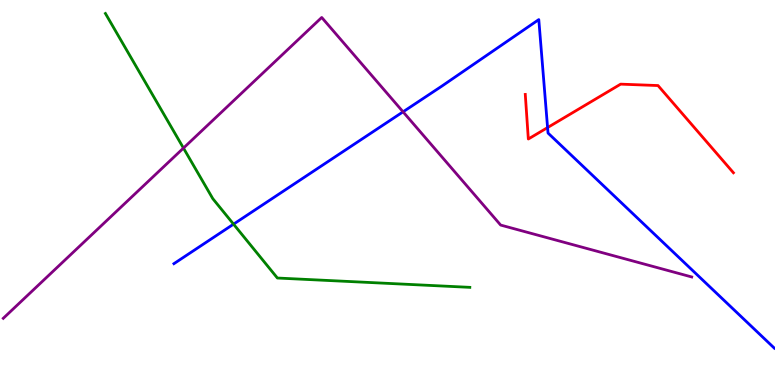[{'lines': ['blue', 'red'], 'intersections': [{'x': 7.07, 'y': 6.69}]}, {'lines': ['green', 'red'], 'intersections': []}, {'lines': ['purple', 'red'], 'intersections': []}, {'lines': ['blue', 'green'], 'intersections': [{'x': 3.01, 'y': 4.18}]}, {'lines': ['blue', 'purple'], 'intersections': [{'x': 5.2, 'y': 7.1}]}, {'lines': ['green', 'purple'], 'intersections': [{'x': 2.37, 'y': 6.15}]}]